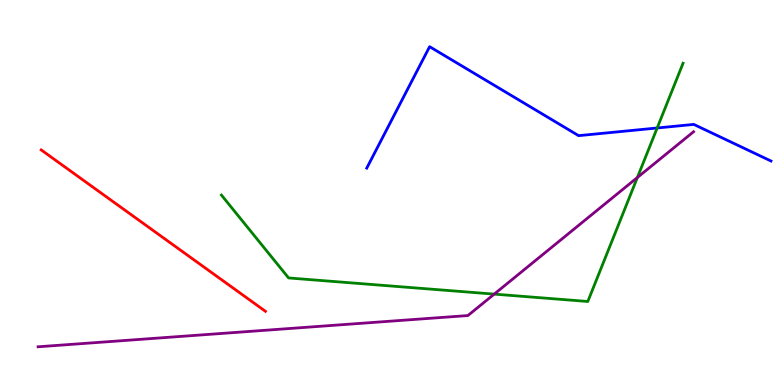[{'lines': ['blue', 'red'], 'intersections': []}, {'lines': ['green', 'red'], 'intersections': []}, {'lines': ['purple', 'red'], 'intersections': []}, {'lines': ['blue', 'green'], 'intersections': [{'x': 8.48, 'y': 6.68}]}, {'lines': ['blue', 'purple'], 'intersections': []}, {'lines': ['green', 'purple'], 'intersections': [{'x': 6.38, 'y': 2.36}, {'x': 8.22, 'y': 5.39}]}]